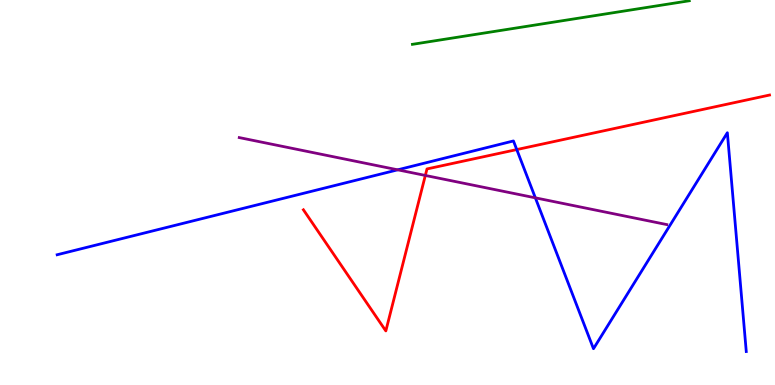[{'lines': ['blue', 'red'], 'intersections': [{'x': 6.67, 'y': 6.11}]}, {'lines': ['green', 'red'], 'intersections': []}, {'lines': ['purple', 'red'], 'intersections': [{'x': 5.49, 'y': 5.44}]}, {'lines': ['blue', 'green'], 'intersections': []}, {'lines': ['blue', 'purple'], 'intersections': [{'x': 5.13, 'y': 5.59}, {'x': 6.91, 'y': 4.86}]}, {'lines': ['green', 'purple'], 'intersections': []}]